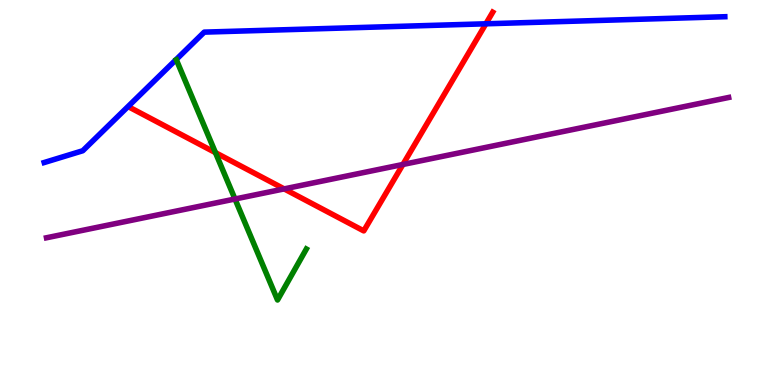[{'lines': ['blue', 'red'], 'intersections': [{'x': 6.27, 'y': 9.38}]}, {'lines': ['green', 'red'], 'intersections': [{'x': 2.78, 'y': 6.04}]}, {'lines': ['purple', 'red'], 'intersections': [{'x': 3.67, 'y': 5.09}, {'x': 5.2, 'y': 5.73}]}, {'lines': ['blue', 'green'], 'intersections': []}, {'lines': ['blue', 'purple'], 'intersections': []}, {'lines': ['green', 'purple'], 'intersections': [{'x': 3.03, 'y': 4.83}]}]